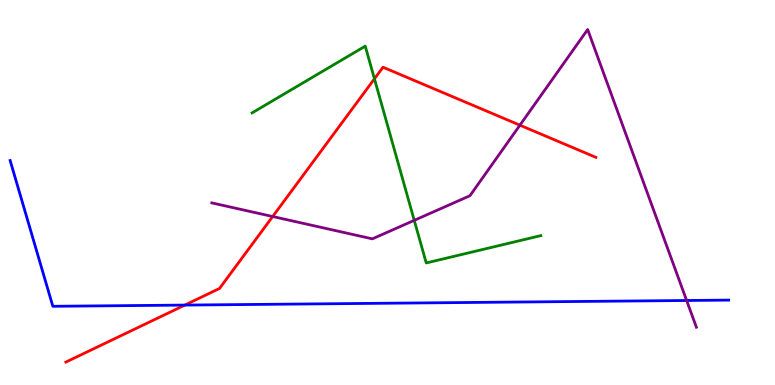[{'lines': ['blue', 'red'], 'intersections': [{'x': 2.38, 'y': 2.08}]}, {'lines': ['green', 'red'], 'intersections': [{'x': 4.83, 'y': 7.95}]}, {'lines': ['purple', 'red'], 'intersections': [{'x': 3.52, 'y': 4.38}, {'x': 6.71, 'y': 6.75}]}, {'lines': ['blue', 'green'], 'intersections': []}, {'lines': ['blue', 'purple'], 'intersections': [{'x': 8.86, 'y': 2.2}]}, {'lines': ['green', 'purple'], 'intersections': [{'x': 5.35, 'y': 4.28}]}]